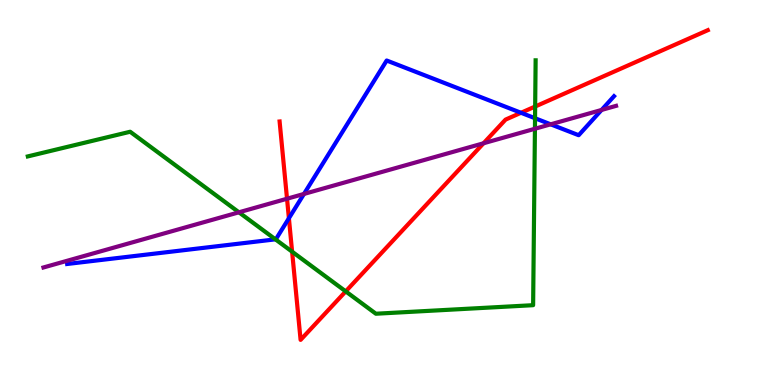[{'lines': ['blue', 'red'], 'intersections': [{'x': 3.73, 'y': 4.33}, {'x': 6.72, 'y': 7.07}]}, {'lines': ['green', 'red'], 'intersections': [{'x': 3.77, 'y': 3.46}, {'x': 4.46, 'y': 2.43}, {'x': 6.91, 'y': 7.23}]}, {'lines': ['purple', 'red'], 'intersections': [{'x': 3.7, 'y': 4.84}, {'x': 6.24, 'y': 6.28}]}, {'lines': ['blue', 'green'], 'intersections': [{'x': 3.55, 'y': 3.78}, {'x': 6.9, 'y': 6.93}]}, {'lines': ['blue', 'purple'], 'intersections': [{'x': 3.92, 'y': 4.96}, {'x': 7.11, 'y': 6.77}, {'x': 7.76, 'y': 7.14}]}, {'lines': ['green', 'purple'], 'intersections': [{'x': 3.08, 'y': 4.49}, {'x': 6.9, 'y': 6.66}]}]